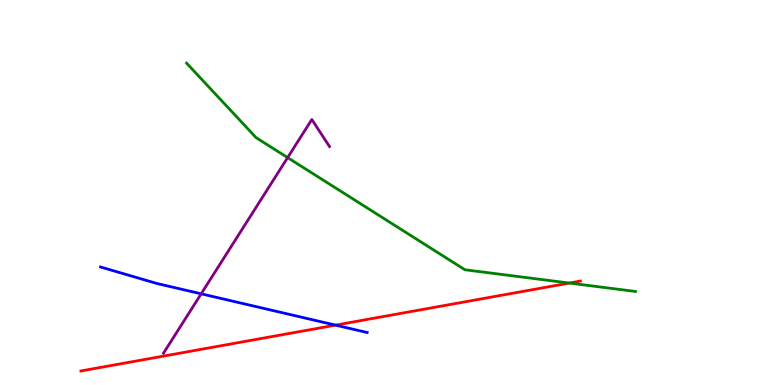[{'lines': ['blue', 'red'], 'intersections': [{'x': 4.33, 'y': 1.55}]}, {'lines': ['green', 'red'], 'intersections': [{'x': 7.35, 'y': 2.65}]}, {'lines': ['purple', 'red'], 'intersections': []}, {'lines': ['blue', 'green'], 'intersections': []}, {'lines': ['blue', 'purple'], 'intersections': [{'x': 2.6, 'y': 2.37}]}, {'lines': ['green', 'purple'], 'intersections': [{'x': 3.71, 'y': 5.91}]}]